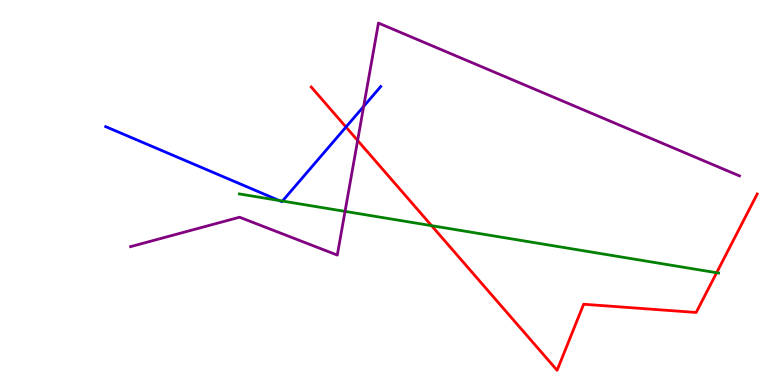[{'lines': ['blue', 'red'], 'intersections': [{'x': 4.46, 'y': 6.7}]}, {'lines': ['green', 'red'], 'intersections': [{'x': 5.57, 'y': 4.14}, {'x': 9.25, 'y': 2.92}]}, {'lines': ['purple', 'red'], 'intersections': [{'x': 4.61, 'y': 6.35}]}, {'lines': ['blue', 'green'], 'intersections': [{'x': 3.6, 'y': 4.79}, {'x': 3.64, 'y': 4.78}]}, {'lines': ['blue', 'purple'], 'intersections': [{'x': 4.69, 'y': 7.24}]}, {'lines': ['green', 'purple'], 'intersections': [{'x': 4.45, 'y': 4.51}]}]